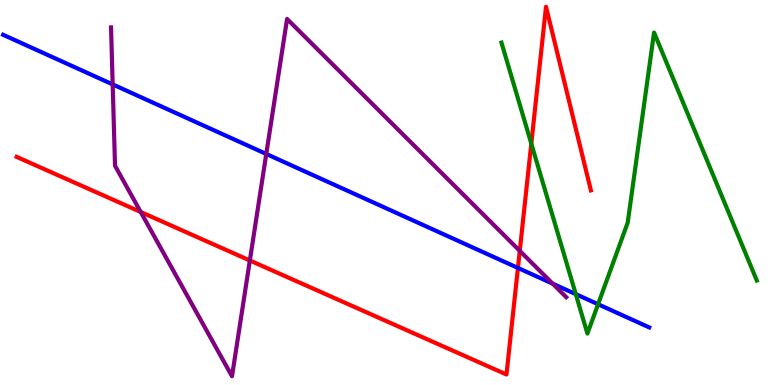[{'lines': ['blue', 'red'], 'intersections': [{'x': 6.68, 'y': 3.04}]}, {'lines': ['green', 'red'], 'intersections': [{'x': 6.86, 'y': 6.27}]}, {'lines': ['purple', 'red'], 'intersections': [{'x': 1.82, 'y': 4.49}, {'x': 3.22, 'y': 3.23}, {'x': 6.71, 'y': 3.48}]}, {'lines': ['blue', 'green'], 'intersections': [{'x': 7.43, 'y': 2.36}, {'x': 7.72, 'y': 2.1}]}, {'lines': ['blue', 'purple'], 'intersections': [{'x': 1.45, 'y': 7.81}, {'x': 3.44, 'y': 6.0}, {'x': 7.13, 'y': 2.63}]}, {'lines': ['green', 'purple'], 'intersections': []}]